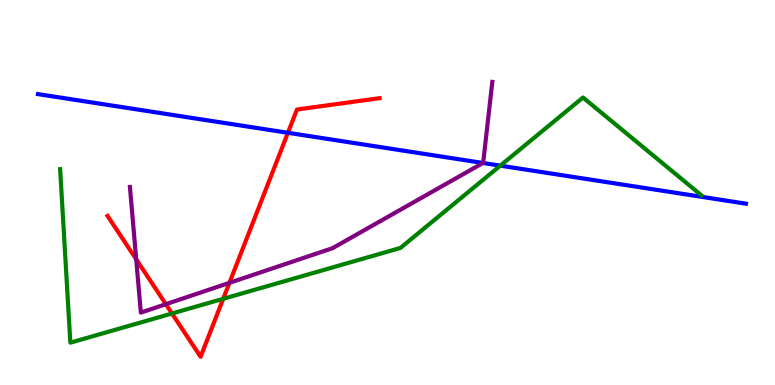[{'lines': ['blue', 'red'], 'intersections': [{'x': 3.72, 'y': 6.55}]}, {'lines': ['green', 'red'], 'intersections': [{'x': 2.22, 'y': 1.86}, {'x': 2.88, 'y': 2.24}]}, {'lines': ['purple', 'red'], 'intersections': [{'x': 1.76, 'y': 3.26}, {'x': 2.14, 'y': 2.1}, {'x': 2.96, 'y': 2.65}]}, {'lines': ['blue', 'green'], 'intersections': [{'x': 6.46, 'y': 5.7}]}, {'lines': ['blue', 'purple'], 'intersections': [{'x': 6.23, 'y': 5.77}]}, {'lines': ['green', 'purple'], 'intersections': []}]